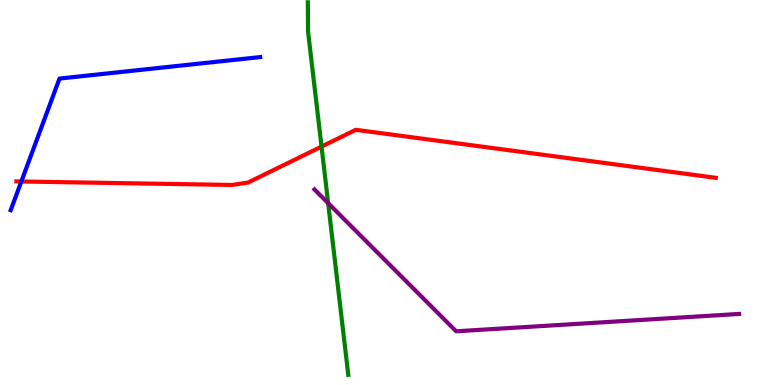[{'lines': ['blue', 'red'], 'intersections': [{'x': 0.275, 'y': 5.29}]}, {'lines': ['green', 'red'], 'intersections': [{'x': 4.15, 'y': 6.19}]}, {'lines': ['purple', 'red'], 'intersections': []}, {'lines': ['blue', 'green'], 'intersections': []}, {'lines': ['blue', 'purple'], 'intersections': []}, {'lines': ['green', 'purple'], 'intersections': [{'x': 4.23, 'y': 4.72}]}]